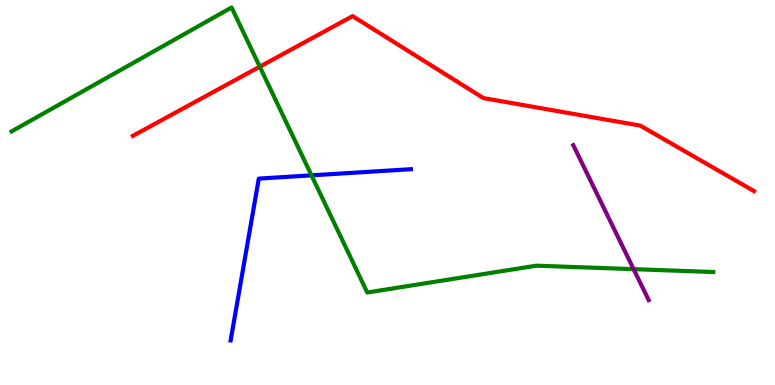[{'lines': ['blue', 'red'], 'intersections': []}, {'lines': ['green', 'red'], 'intersections': [{'x': 3.35, 'y': 8.27}]}, {'lines': ['purple', 'red'], 'intersections': []}, {'lines': ['blue', 'green'], 'intersections': [{'x': 4.02, 'y': 5.45}]}, {'lines': ['blue', 'purple'], 'intersections': []}, {'lines': ['green', 'purple'], 'intersections': [{'x': 8.18, 'y': 3.01}]}]